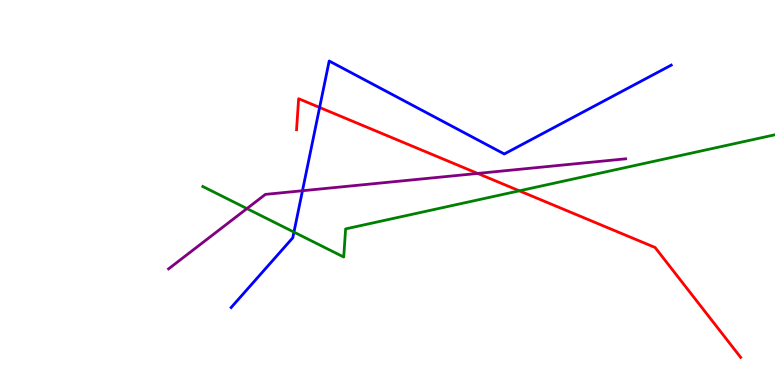[{'lines': ['blue', 'red'], 'intersections': [{'x': 4.12, 'y': 7.21}]}, {'lines': ['green', 'red'], 'intersections': [{'x': 6.7, 'y': 5.04}]}, {'lines': ['purple', 'red'], 'intersections': [{'x': 6.16, 'y': 5.5}]}, {'lines': ['blue', 'green'], 'intersections': [{'x': 3.79, 'y': 3.97}]}, {'lines': ['blue', 'purple'], 'intersections': [{'x': 3.9, 'y': 5.05}]}, {'lines': ['green', 'purple'], 'intersections': [{'x': 3.19, 'y': 4.58}]}]